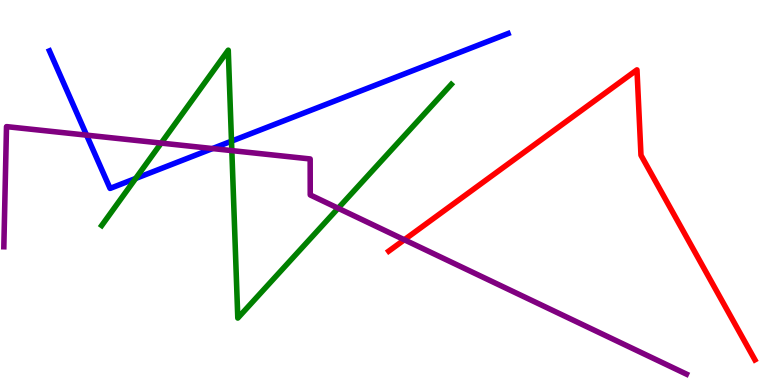[{'lines': ['blue', 'red'], 'intersections': []}, {'lines': ['green', 'red'], 'intersections': []}, {'lines': ['purple', 'red'], 'intersections': [{'x': 5.22, 'y': 3.77}]}, {'lines': ['blue', 'green'], 'intersections': [{'x': 1.75, 'y': 5.36}, {'x': 2.99, 'y': 6.33}]}, {'lines': ['blue', 'purple'], 'intersections': [{'x': 1.12, 'y': 6.49}, {'x': 2.74, 'y': 6.14}]}, {'lines': ['green', 'purple'], 'intersections': [{'x': 2.08, 'y': 6.28}, {'x': 2.99, 'y': 6.09}, {'x': 4.36, 'y': 4.59}]}]